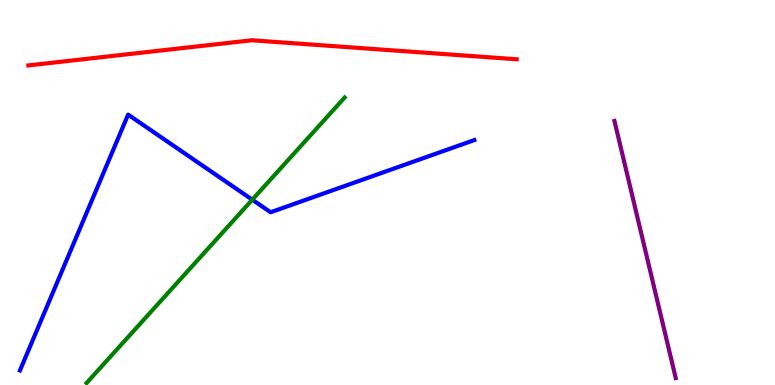[{'lines': ['blue', 'red'], 'intersections': []}, {'lines': ['green', 'red'], 'intersections': []}, {'lines': ['purple', 'red'], 'intersections': []}, {'lines': ['blue', 'green'], 'intersections': [{'x': 3.26, 'y': 4.81}]}, {'lines': ['blue', 'purple'], 'intersections': []}, {'lines': ['green', 'purple'], 'intersections': []}]